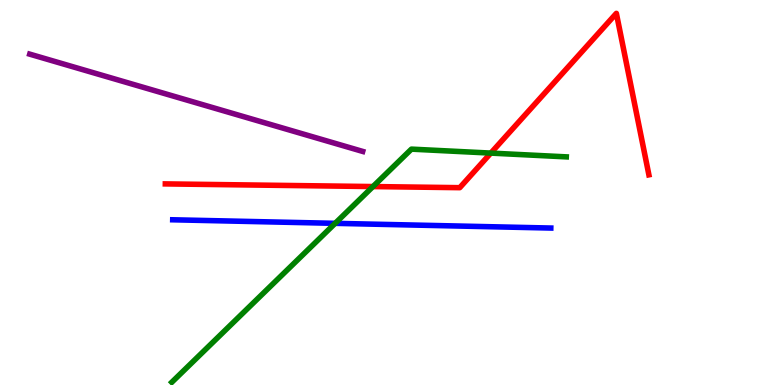[{'lines': ['blue', 'red'], 'intersections': []}, {'lines': ['green', 'red'], 'intersections': [{'x': 4.81, 'y': 5.15}, {'x': 6.33, 'y': 6.02}]}, {'lines': ['purple', 'red'], 'intersections': []}, {'lines': ['blue', 'green'], 'intersections': [{'x': 4.32, 'y': 4.2}]}, {'lines': ['blue', 'purple'], 'intersections': []}, {'lines': ['green', 'purple'], 'intersections': []}]